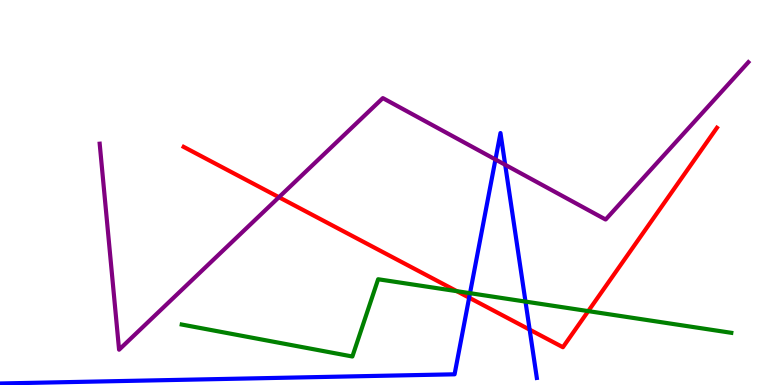[{'lines': ['blue', 'red'], 'intersections': [{'x': 6.05, 'y': 2.27}, {'x': 6.83, 'y': 1.44}]}, {'lines': ['green', 'red'], 'intersections': [{'x': 5.89, 'y': 2.44}, {'x': 7.59, 'y': 1.92}]}, {'lines': ['purple', 'red'], 'intersections': [{'x': 3.6, 'y': 4.88}]}, {'lines': ['blue', 'green'], 'intersections': [{'x': 6.06, 'y': 2.38}, {'x': 6.78, 'y': 2.17}]}, {'lines': ['blue', 'purple'], 'intersections': [{'x': 6.39, 'y': 5.86}, {'x': 6.52, 'y': 5.72}]}, {'lines': ['green', 'purple'], 'intersections': []}]